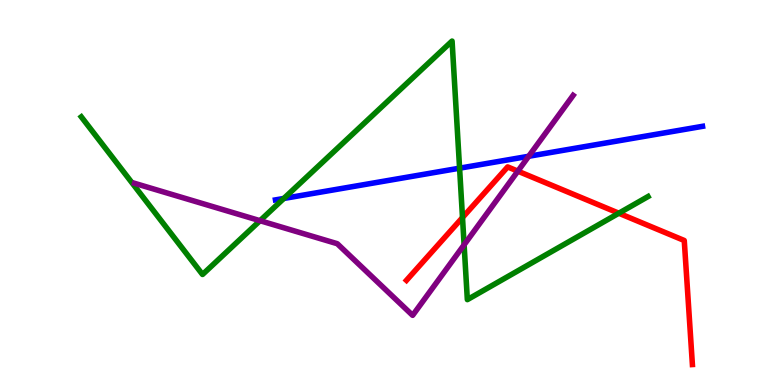[{'lines': ['blue', 'red'], 'intersections': []}, {'lines': ['green', 'red'], 'intersections': [{'x': 5.97, 'y': 4.35}, {'x': 7.98, 'y': 4.46}]}, {'lines': ['purple', 'red'], 'intersections': [{'x': 6.68, 'y': 5.55}]}, {'lines': ['blue', 'green'], 'intersections': [{'x': 3.66, 'y': 4.85}, {'x': 5.93, 'y': 5.63}]}, {'lines': ['blue', 'purple'], 'intersections': [{'x': 6.82, 'y': 5.94}]}, {'lines': ['green', 'purple'], 'intersections': [{'x': 3.36, 'y': 4.27}, {'x': 5.99, 'y': 3.64}]}]